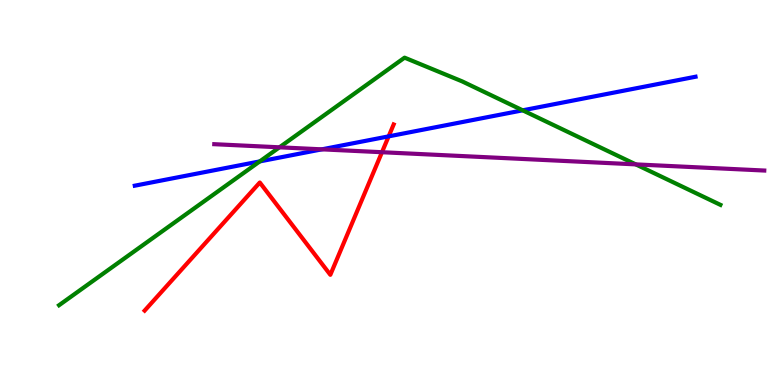[{'lines': ['blue', 'red'], 'intersections': [{'x': 5.01, 'y': 6.46}]}, {'lines': ['green', 'red'], 'intersections': []}, {'lines': ['purple', 'red'], 'intersections': [{'x': 4.93, 'y': 6.05}]}, {'lines': ['blue', 'green'], 'intersections': [{'x': 3.35, 'y': 5.81}, {'x': 6.74, 'y': 7.13}]}, {'lines': ['blue', 'purple'], 'intersections': [{'x': 4.15, 'y': 6.12}]}, {'lines': ['green', 'purple'], 'intersections': [{'x': 3.61, 'y': 6.17}, {'x': 8.2, 'y': 5.73}]}]